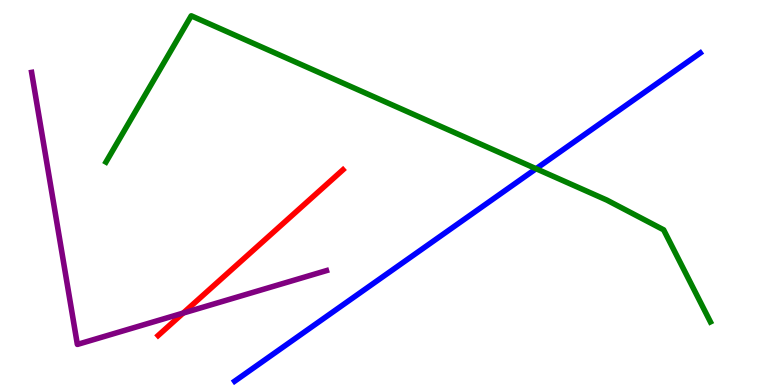[{'lines': ['blue', 'red'], 'intersections': []}, {'lines': ['green', 'red'], 'intersections': []}, {'lines': ['purple', 'red'], 'intersections': [{'x': 2.36, 'y': 1.87}]}, {'lines': ['blue', 'green'], 'intersections': [{'x': 6.92, 'y': 5.62}]}, {'lines': ['blue', 'purple'], 'intersections': []}, {'lines': ['green', 'purple'], 'intersections': []}]